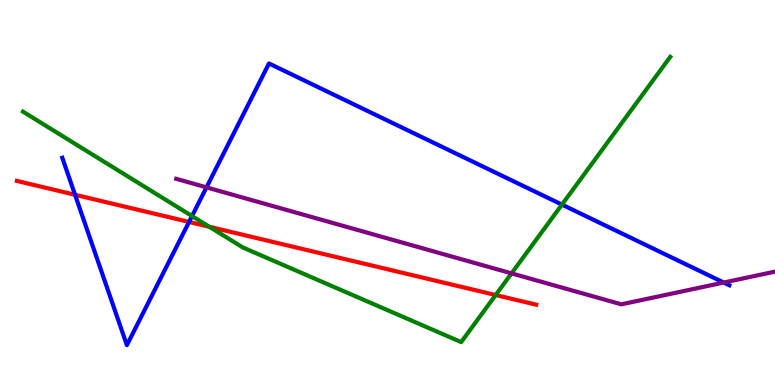[{'lines': ['blue', 'red'], 'intersections': [{'x': 0.968, 'y': 4.94}, {'x': 2.44, 'y': 4.23}]}, {'lines': ['green', 'red'], 'intersections': [{'x': 2.7, 'y': 4.11}, {'x': 6.4, 'y': 2.34}]}, {'lines': ['purple', 'red'], 'intersections': []}, {'lines': ['blue', 'green'], 'intersections': [{'x': 2.48, 'y': 4.39}, {'x': 7.25, 'y': 4.69}]}, {'lines': ['blue', 'purple'], 'intersections': [{'x': 2.66, 'y': 5.13}, {'x': 9.34, 'y': 2.66}]}, {'lines': ['green', 'purple'], 'intersections': [{'x': 6.6, 'y': 2.9}]}]